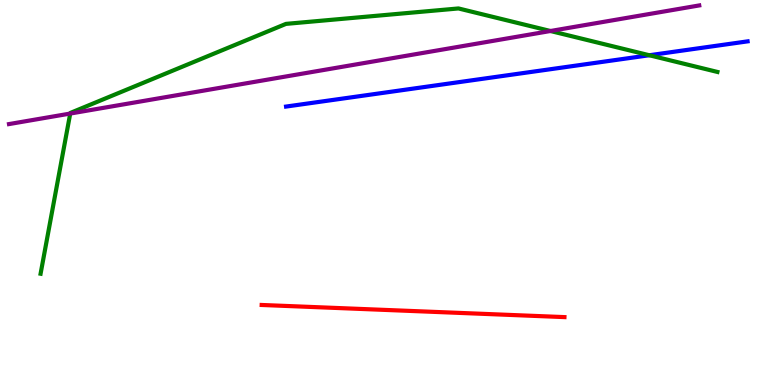[{'lines': ['blue', 'red'], 'intersections': []}, {'lines': ['green', 'red'], 'intersections': []}, {'lines': ['purple', 'red'], 'intersections': []}, {'lines': ['blue', 'green'], 'intersections': [{'x': 8.38, 'y': 8.57}]}, {'lines': ['blue', 'purple'], 'intersections': []}, {'lines': ['green', 'purple'], 'intersections': [{'x': 0.906, 'y': 7.05}, {'x': 7.1, 'y': 9.19}]}]